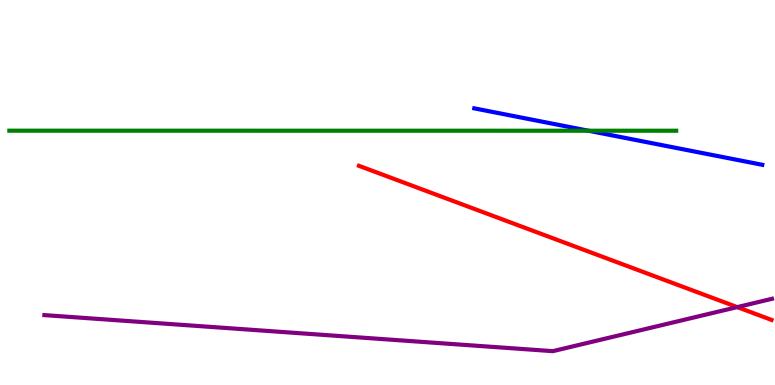[{'lines': ['blue', 'red'], 'intersections': []}, {'lines': ['green', 'red'], 'intersections': []}, {'lines': ['purple', 'red'], 'intersections': [{'x': 9.51, 'y': 2.02}]}, {'lines': ['blue', 'green'], 'intersections': [{'x': 7.59, 'y': 6.6}]}, {'lines': ['blue', 'purple'], 'intersections': []}, {'lines': ['green', 'purple'], 'intersections': []}]